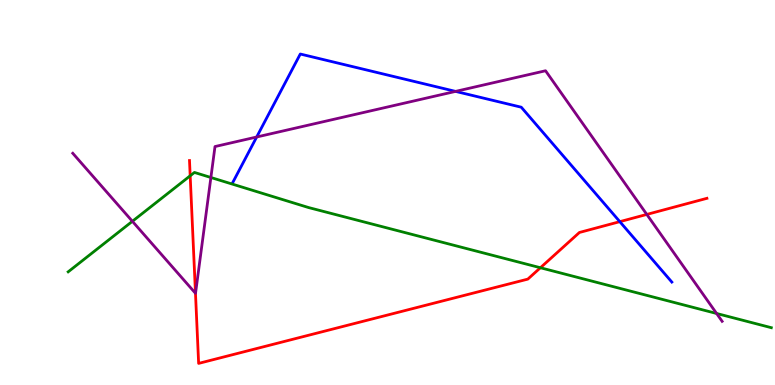[{'lines': ['blue', 'red'], 'intersections': [{'x': 8.0, 'y': 4.24}]}, {'lines': ['green', 'red'], 'intersections': [{'x': 2.45, 'y': 5.43}, {'x': 6.97, 'y': 3.05}]}, {'lines': ['purple', 'red'], 'intersections': [{'x': 2.52, 'y': 2.38}, {'x': 8.35, 'y': 4.43}]}, {'lines': ['blue', 'green'], 'intersections': []}, {'lines': ['blue', 'purple'], 'intersections': [{'x': 3.31, 'y': 6.44}, {'x': 5.88, 'y': 7.63}]}, {'lines': ['green', 'purple'], 'intersections': [{'x': 1.71, 'y': 4.25}, {'x': 2.72, 'y': 5.39}, {'x': 9.25, 'y': 1.86}]}]